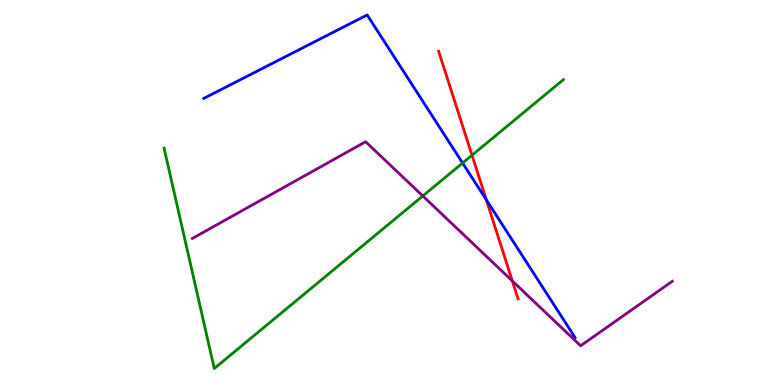[{'lines': ['blue', 'red'], 'intersections': [{'x': 6.27, 'y': 4.81}]}, {'lines': ['green', 'red'], 'intersections': [{'x': 6.09, 'y': 5.97}]}, {'lines': ['purple', 'red'], 'intersections': [{'x': 6.61, 'y': 2.7}]}, {'lines': ['blue', 'green'], 'intersections': [{'x': 5.97, 'y': 5.77}]}, {'lines': ['blue', 'purple'], 'intersections': []}, {'lines': ['green', 'purple'], 'intersections': [{'x': 5.46, 'y': 4.91}]}]